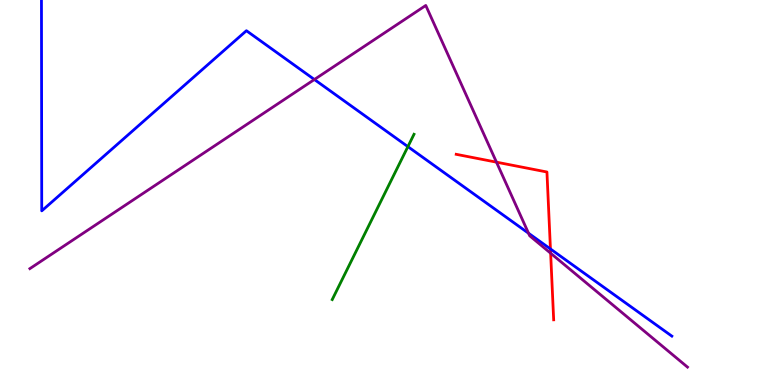[{'lines': ['blue', 'red'], 'intersections': [{'x': 7.1, 'y': 3.53}]}, {'lines': ['green', 'red'], 'intersections': []}, {'lines': ['purple', 'red'], 'intersections': [{'x': 6.41, 'y': 5.79}, {'x': 7.11, 'y': 3.42}]}, {'lines': ['blue', 'green'], 'intersections': [{'x': 5.26, 'y': 6.19}]}, {'lines': ['blue', 'purple'], 'intersections': [{'x': 4.06, 'y': 7.93}, {'x': 6.82, 'y': 3.94}]}, {'lines': ['green', 'purple'], 'intersections': []}]